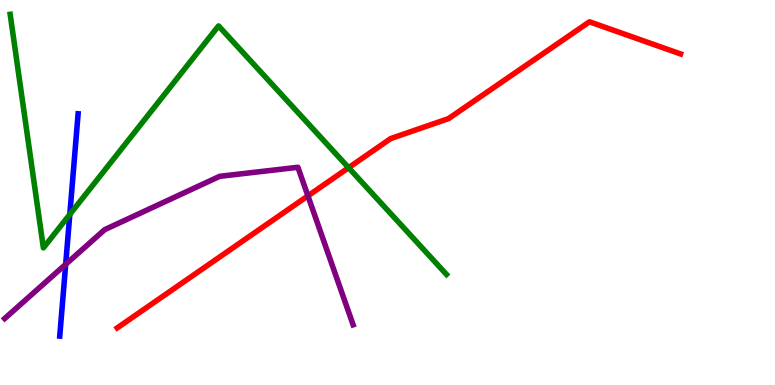[{'lines': ['blue', 'red'], 'intersections': []}, {'lines': ['green', 'red'], 'intersections': [{'x': 4.5, 'y': 5.64}]}, {'lines': ['purple', 'red'], 'intersections': [{'x': 3.97, 'y': 4.91}]}, {'lines': ['blue', 'green'], 'intersections': [{'x': 0.901, 'y': 4.43}]}, {'lines': ['blue', 'purple'], 'intersections': [{'x': 0.847, 'y': 3.13}]}, {'lines': ['green', 'purple'], 'intersections': []}]